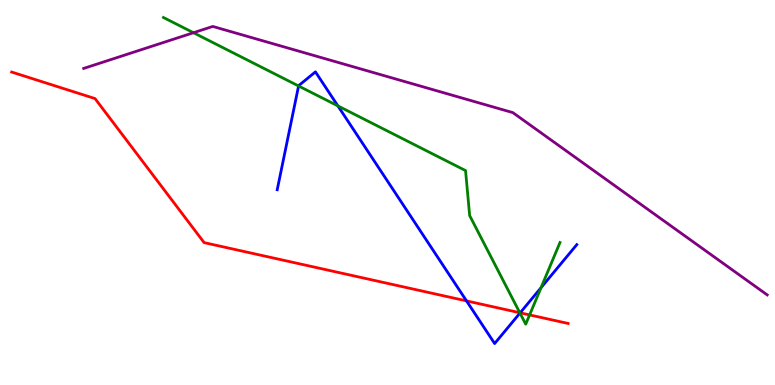[{'lines': ['blue', 'red'], 'intersections': [{'x': 6.02, 'y': 2.18}, {'x': 6.71, 'y': 1.87}]}, {'lines': ['green', 'red'], 'intersections': [{'x': 6.71, 'y': 1.88}, {'x': 6.83, 'y': 1.82}]}, {'lines': ['purple', 'red'], 'intersections': []}, {'lines': ['blue', 'green'], 'intersections': [{'x': 3.85, 'y': 7.77}, {'x': 4.36, 'y': 7.25}, {'x': 6.71, 'y': 1.87}, {'x': 6.98, 'y': 2.53}]}, {'lines': ['blue', 'purple'], 'intersections': []}, {'lines': ['green', 'purple'], 'intersections': [{'x': 2.5, 'y': 9.15}]}]